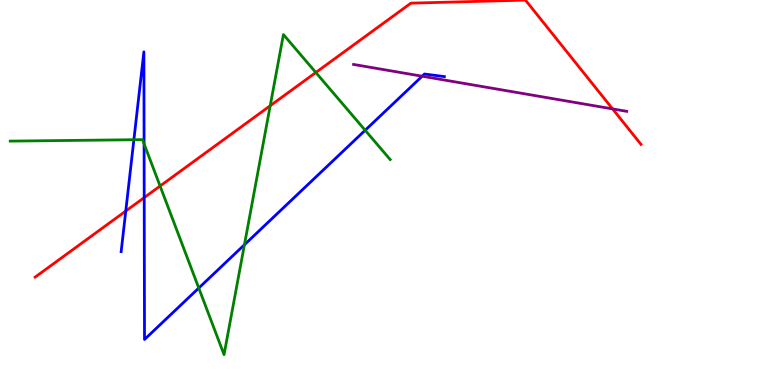[{'lines': ['blue', 'red'], 'intersections': [{'x': 1.62, 'y': 4.52}, {'x': 1.86, 'y': 4.87}]}, {'lines': ['green', 'red'], 'intersections': [{'x': 2.07, 'y': 5.17}, {'x': 3.49, 'y': 7.25}, {'x': 4.08, 'y': 8.12}]}, {'lines': ['purple', 'red'], 'intersections': [{'x': 7.9, 'y': 7.17}]}, {'lines': ['blue', 'green'], 'intersections': [{'x': 1.73, 'y': 6.37}, {'x': 1.86, 'y': 6.26}, {'x': 2.56, 'y': 2.52}, {'x': 3.15, 'y': 3.64}, {'x': 4.71, 'y': 6.62}]}, {'lines': ['blue', 'purple'], 'intersections': [{'x': 5.45, 'y': 8.02}]}, {'lines': ['green', 'purple'], 'intersections': []}]